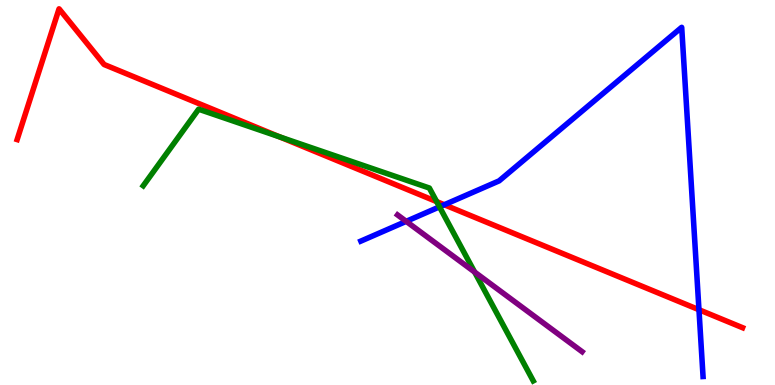[{'lines': ['blue', 'red'], 'intersections': [{'x': 5.73, 'y': 4.68}, {'x': 9.02, 'y': 1.96}]}, {'lines': ['green', 'red'], 'intersections': [{'x': 3.61, 'y': 6.44}, {'x': 5.63, 'y': 4.76}]}, {'lines': ['purple', 'red'], 'intersections': []}, {'lines': ['blue', 'green'], 'intersections': [{'x': 5.67, 'y': 4.63}]}, {'lines': ['blue', 'purple'], 'intersections': [{'x': 5.24, 'y': 4.25}]}, {'lines': ['green', 'purple'], 'intersections': [{'x': 6.12, 'y': 2.93}]}]